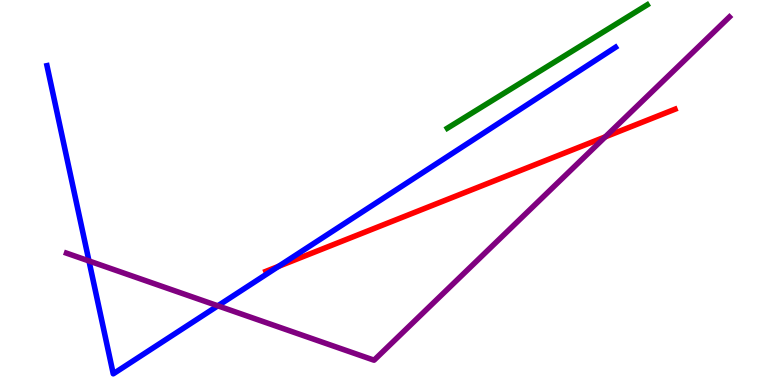[{'lines': ['blue', 'red'], 'intersections': [{'x': 3.59, 'y': 3.08}]}, {'lines': ['green', 'red'], 'intersections': []}, {'lines': ['purple', 'red'], 'intersections': [{'x': 7.81, 'y': 6.45}]}, {'lines': ['blue', 'green'], 'intersections': []}, {'lines': ['blue', 'purple'], 'intersections': [{'x': 1.15, 'y': 3.22}, {'x': 2.81, 'y': 2.06}]}, {'lines': ['green', 'purple'], 'intersections': []}]